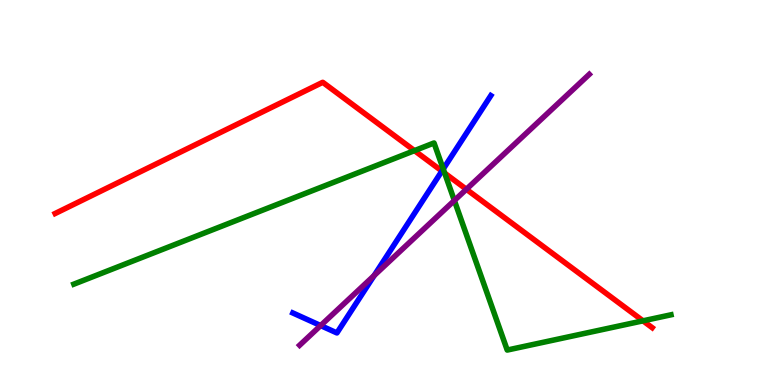[{'lines': ['blue', 'red'], 'intersections': [{'x': 5.7, 'y': 5.56}]}, {'lines': ['green', 'red'], 'intersections': [{'x': 5.35, 'y': 6.09}, {'x': 5.74, 'y': 5.5}, {'x': 8.3, 'y': 1.67}]}, {'lines': ['purple', 'red'], 'intersections': [{'x': 6.02, 'y': 5.08}]}, {'lines': ['blue', 'green'], 'intersections': [{'x': 5.72, 'y': 5.61}]}, {'lines': ['blue', 'purple'], 'intersections': [{'x': 4.14, 'y': 1.54}, {'x': 4.83, 'y': 2.84}]}, {'lines': ['green', 'purple'], 'intersections': [{'x': 5.86, 'y': 4.79}]}]